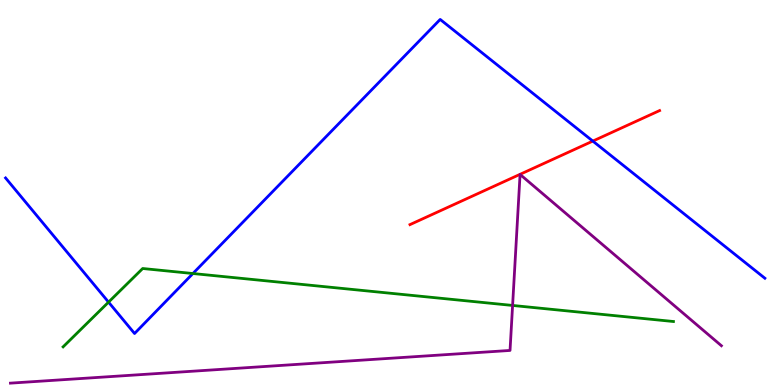[{'lines': ['blue', 'red'], 'intersections': [{'x': 7.65, 'y': 6.34}]}, {'lines': ['green', 'red'], 'intersections': []}, {'lines': ['purple', 'red'], 'intersections': []}, {'lines': ['blue', 'green'], 'intersections': [{'x': 1.4, 'y': 2.15}, {'x': 2.49, 'y': 2.9}]}, {'lines': ['blue', 'purple'], 'intersections': []}, {'lines': ['green', 'purple'], 'intersections': [{'x': 6.61, 'y': 2.07}]}]